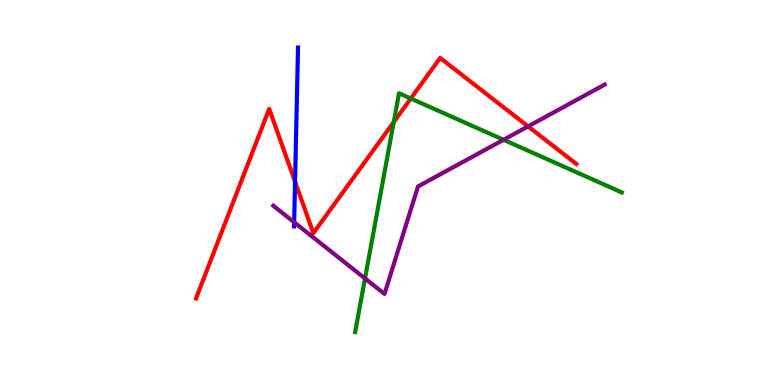[{'lines': ['blue', 'red'], 'intersections': [{'x': 3.81, 'y': 5.28}]}, {'lines': ['green', 'red'], 'intersections': [{'x': 5.08, 'y': 6.83}, {'x': 5.3, 'y': 7.44}]}, {'lines': ['purple', 'red'], 'intersections': [{'x': 6.81, 'y': 6.72}]}, {'lines': ['blue', 'green'], 'intersections': []}, {'lines': ['blue', 'purple'], 'intersections': [{'x': 3.8, 'y': 4.23}]}, {'lines': ['green', 'purple'], 'intersections': [{'x': 4.71, 'y': 2.77}, {'x': 6.5, 'y': 6.37}]}]